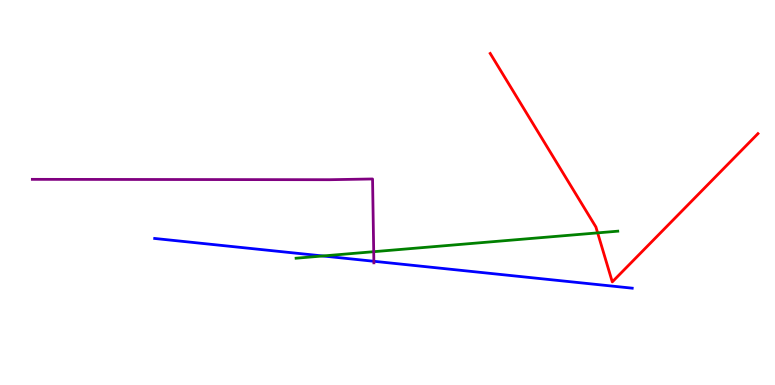[{'lines': ['blue', 'red'], 'intersections': []}, {'lines': ['green', 'red'], 'intersections': [{'x': 7.71, 'y': 3.95}]}, {'lines': ['purple', 'red'], 'intersections': []}, {'lines': ['blue', 'green'], 'intersections': [{'x': 4.17, 'y': 3.35}]}, {'lines': ['blue', 'purple'], 'intersections': [{'x': 4.82, 'y': 3.21}]}, {'lines': ['green', 'purple'], 'intersections': [{'x': 4.82, 'y': 3.46}]}]